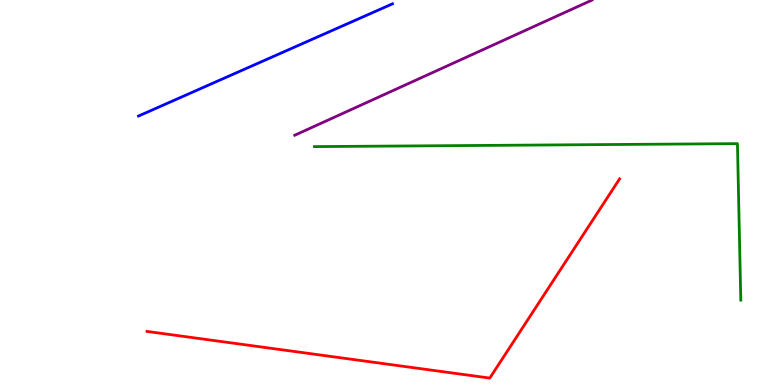[{'lines': ['blue', 'red'], 'intersections': []}, {'lines': ['green', 'red'], 'intersections': []}, {'lines': ['purple', 'red'], 'intersections': []}, {'lines': ['blue', 'green'], 'intersections': []}, {'lines': ['blue', 'purple'], 'intersections': []}, {'lines': ['green', 'purple'], 'intersections': []}]